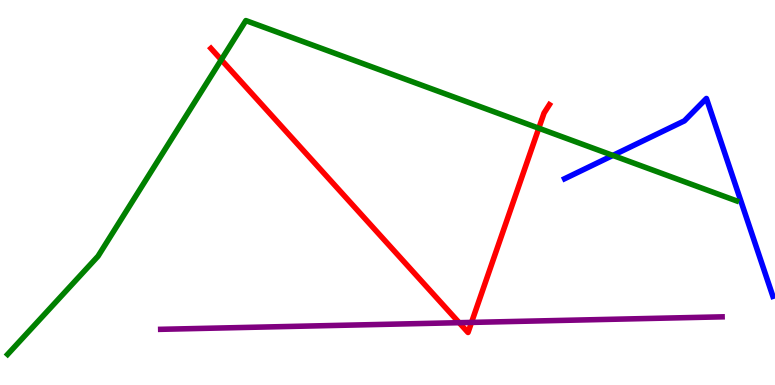[{'lines': ['blue', 'red'], 'intersections': []}, {'lines': ['green', 'red'], 'intersections': [{'x': 2.86, 'y': 8.45}, {'x': 6.95, 'y': 6.67}]}, {'lines': ['purple', 'red'], 'intersections': [{'x': 5.92, 'y': 1.62}, {'x': 6.08, 'y': 1.63}]}, {'lines': ['blue', 'green'], 'intersections': [{'x': 7.91, 'y': 5.96}]}, {'lines': ['blue', 'purple'], 'intersections': []}, {'lines': ['green', 'purple'], 'intersections': []}]